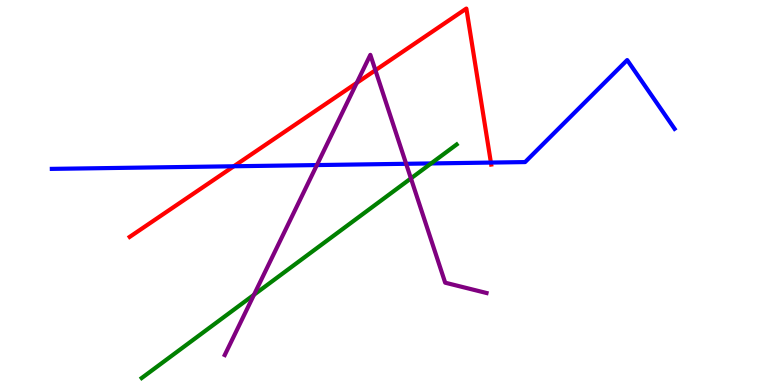[{'lines': ['blue', 'red'], 'intersections': [{'x': 3.02, 'y': 5.68}, {'x': 6.33, 'y': 5.78}]}, {'lines': ['green', 'red'], 'intersections': []}, {'lines': ['purple', 'red'], 'intersections': [{'x': 4.6, 'y': 7.85}, {'x': 4.84, 'y': 8.18}]}, {'lines': ['blue', 'green'], 'intersections': [{'x': 5.56, 'y': 5.75}]}, {'lines': ['blue', 'purple'], 'intersections': [{'x': 4.09, 'y': 5.71}, {'x': 5.24, 'y': 5.75}]}, {'lines': ['green', 'purple'], 'intersections': [{'x': 3.28, 'y': 2.34}, {'x': 5.3, 'y': 5.37}]}]